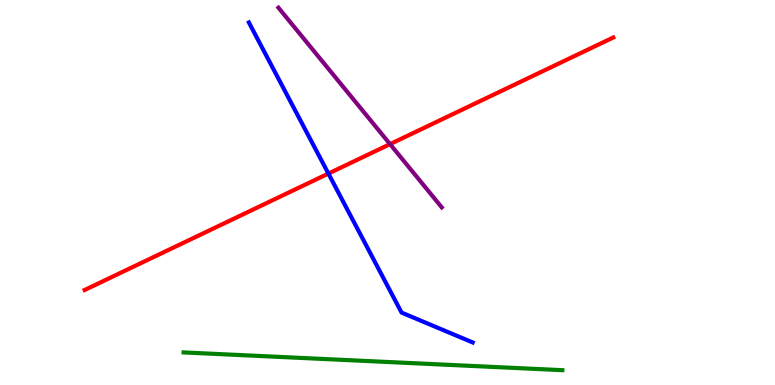[{'lines': ['blue', 'red'], 'intersections': [{'x': 4.24, 'y': 5.49}]}, {'lines': ['green', 'red'], 'intersections': []}, {'lines': ['purple', 'red'], 'intersections': [{'x': 5.03, 'y': 6.26}]}, {'lines': ['blue', 'green'], 'intersections': []}, {'lines': ['blue', 'purple'], 'intersections': []}, {'lines': ['green', 'purple'], 'intersections': []}]